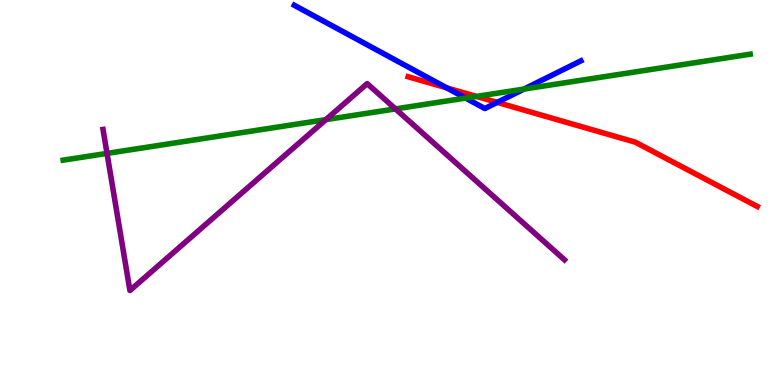[{'lines': ['blue', 'red'], 'intersections': [{'x': 5.76, 'y': 7.72}, {'x': 6.42, 'y': 7.34}]}, {'lines': ['green', 'red'], 'intersections': [{'x': 6.15, 'y': 7.5}]}, {'lines': ['purple', 'red'], 'intersections': []}, {'lines': ['blue', 'green'], 'intersections': [{'x': 6.01, 'y': 7.45}, {'x': 6.76, 'y': 7.69}]}, {'lines': ['blue', 'purple'], 'intersections': []}, {'lines': ['green', 'purple'], 'intersections': [{'x': 1.38, 'y': 6.02}, {'x': 4.2, 'y': 6.89}, {'x': 5.1, 'y': 7.17}]}]